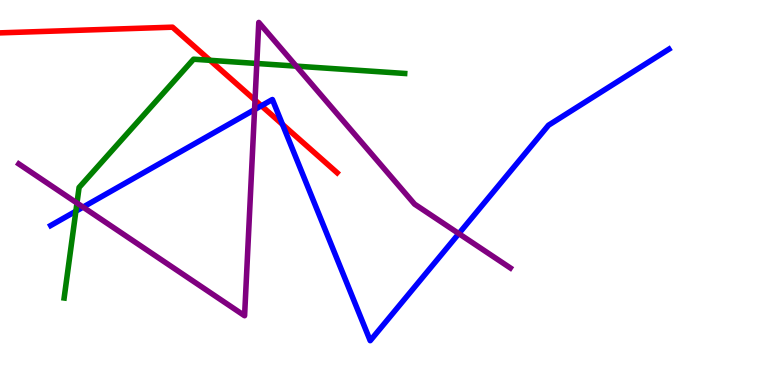[{'lines': ['blue', 'red'], 'intersections': [{'x': 3.37, 'y': 7.25}, {'x': 3.65, 'y': 6.77}]}, {'lines': ['green', 'red'], 'intersections': [{'x': 2.71, 'y': 8.43}]}, {'lines': ['purple', 'red'], 'intersections': [{'x': 3.29, 'y': 7.4}]}, {'lines': ['blue', 'green'], 'intersections': [{'x': 0.979, 'y': 4.51}]}, {'lines': ['blue', 'purple'], 'intersections': [{'x': 1.07, 'y': 4.62}, {'x': 3.28, 'y': 7.15}, {'x': 5.92, 'y': 3.93}]}, {'lines': ['green', 'purple'], 'intersections': [{'x': 0.993, 'y': 4.73}, {'x': 3.31, 'y': 8.35}, {'x': 3.82, 'y': 8.28}]}]